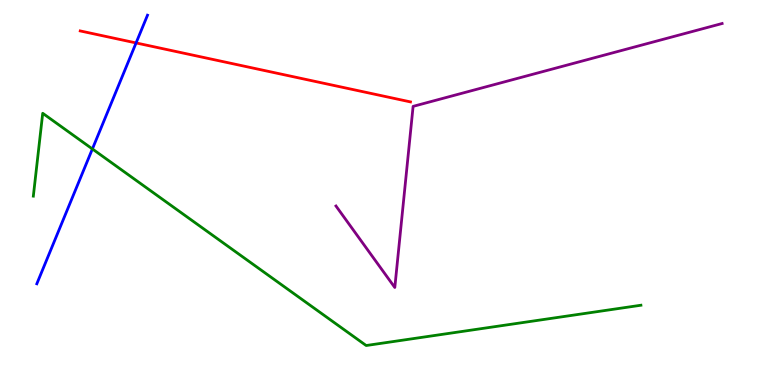[{'lines': ['blue', 'red'], 'intersections': [{'x': 1.76, 'y': 8.88}]}, {'lines': ['green', 'red'], 'intersections': []}, {'lines': ['purple', 'red'], 'intersections': []}, {'lines': ['blue', 'green'], 'intersections': [{'x': 1.19, 'y': 6.13}]}, {'lines': ['blue', 'purple'], 'intersections': []}, {'lines': ['green', 'purple'], 'intersections': []}]